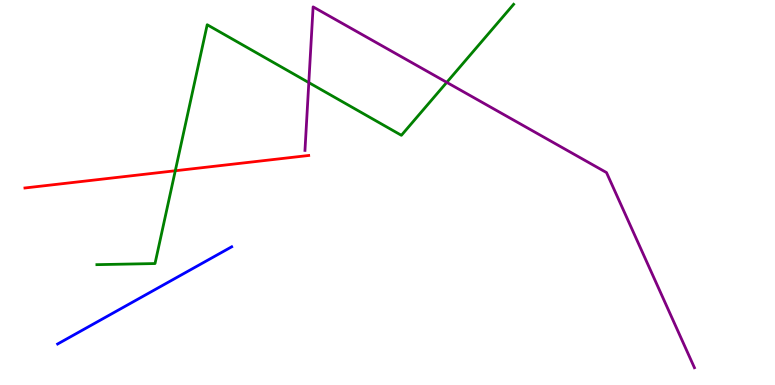[{'lines': ['blue', 'red'], 'intersections': []}, {'lines': ['green', 'red'], 'intersections': [{'x': 2.26, 'y': 5.56}]}, {'lines': ['purple', 'red'], 'intersections': []}, {'lines': ['blue', 'green'], 'intersections': []}, {'lines': ['blue', 'purple'], 'intersections': []}, {'lines': ['green', 'purple'], 'intersections': [{'x': 3.98, 'y': 7.85}, {'x': 5.76, 'y': 7.86}]}]